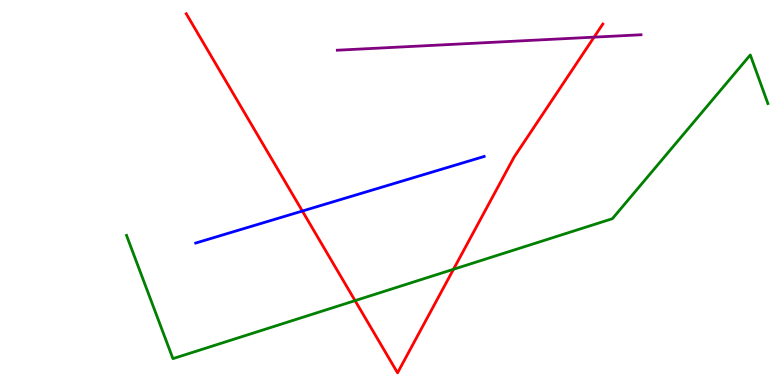[{'lines': ['blue', 'red'], 'intersections': [{'x': 3.9, 'y': 4.52}]}, {'lines': ['green', 'red'], 'intersections': [{'x': 4.58, 'y': 2.19}, {'x': 5.85, 'y': 3.01}]}, {'lines': ['purple', 'red'], 'intersections': [{'x': 7.67, 'y': 9.04}]}, {'lines': ['blue', 'green'], 'intersections': []}, {'lines': ['blue', 'purple'], 'intersections': []}, {'lines': ['green', 'purple'], 'intersections': []}]